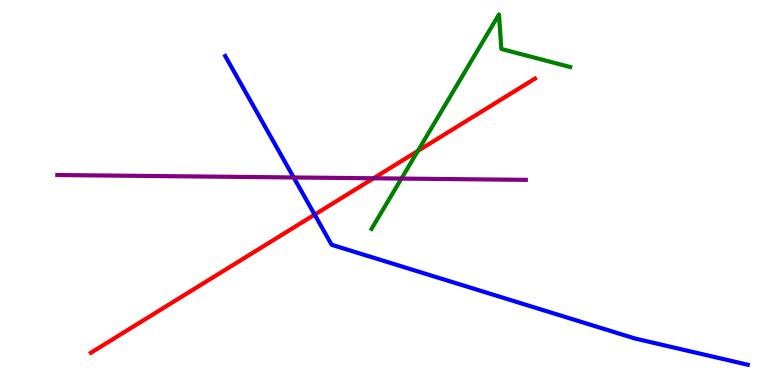[{'lines': ['blue', 'red'], 'intersections': [{'x': 4.06, 'y': 4.43}]}, {'lines': ['green', 'red'], 'intersections': [{'x': 5.39, 'y': 6.08}]}, {'lines': ['purple', 'red'], 'intersections': [{'x': 4.82, 'y': 5.37}]}, {'lines': ['blue', 'green'], 'intersections': []}, {'lines': ['blue', 'purple'], 'intersections': [{'x': 3.79, 'y': 5.39}]}, {'lines': ['green', 'purple'], 'intersections': [{'x': 5.18, 'y': 5.36}]}]